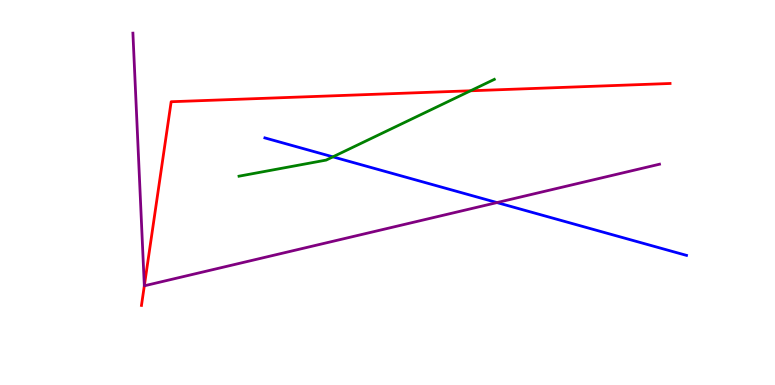[{'lines': ['blue', 'red'], 'intersections': []}, {'lines': ['green', 'red'], 'intersections': [{'x': 6.07, 'y': 7.64}]}, {'lines': ['purple', 'red'], 'intersections': [{'x': 1.86, 'y': 2.58}]}, {'lines': ['blue', 'green'], 'intersections': [{'x': 4.3, 'y': 5.93}]}, {'lines': ['blue', 'purple'], 'intersections': [{'x': 6.41, 'y': 4.74}]}, {'lines': ['green', 'purple'], 'intersections': []}]